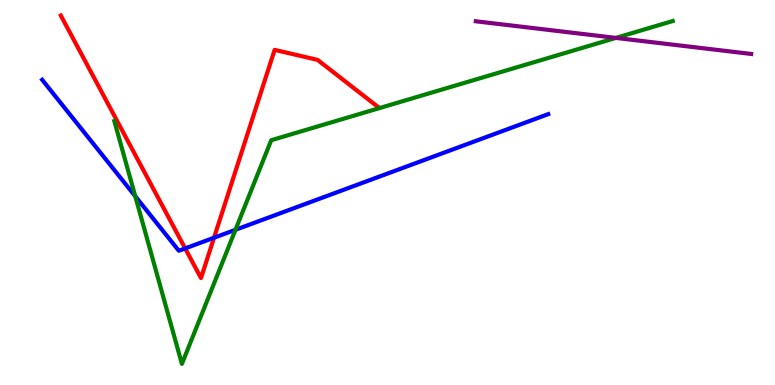[{'lines': ['blue', 'red'], 'intersections': [{'x': 2.39, 'y': 3.55}, {'x': 2.76, 'y': 3.82}]}, {'lines': ['green', 'red'], 'intersections': []}, {'lines': ['purple', 'red'], 'intersections': []}, {'lines': ['blue', 'green'], 'intersections': [{'x': 1.75, 'y': 4.9}, {'x': 3.04, 'y': 4.03}]}, {'lines': ['blue', 'purple'], 'intersections': []}, {'lines': ['green', 'purple'], 'intersections': [{'x': 7.95, 'y': 9.02}]}]